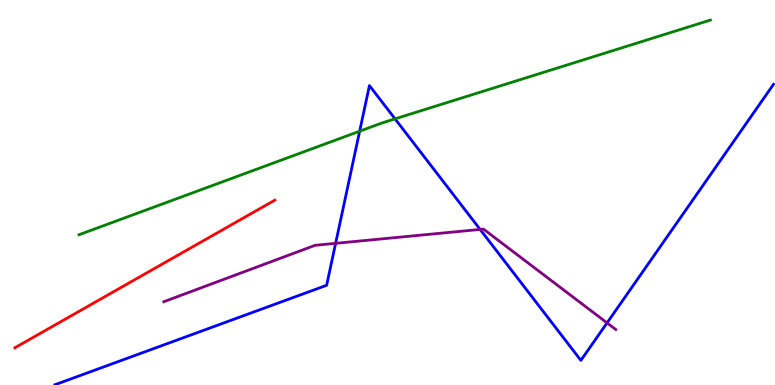[{'lines': ['blue', 'red'], 'intersections': []}, {'lines': ['green', 'red'], 'intersections': []}, {'lines': ['purple', 'red'], 'intersections': []}, {'lines': ['blue', 'green'], 'intersections': [{'x': 4.64, 'y': 6.59}, {'x': 5.1, 'y': 6.91}]}, {'lines': ['blue', 'purple'], 'intersections': [{'x': 4.33, 'y': 3.68}, {'x': 6.2, 'y': 4.04}, {'x': 7.83, 'y': 1.61}]}, {'lines': ['green', 'purple'], 'intersections': []}]